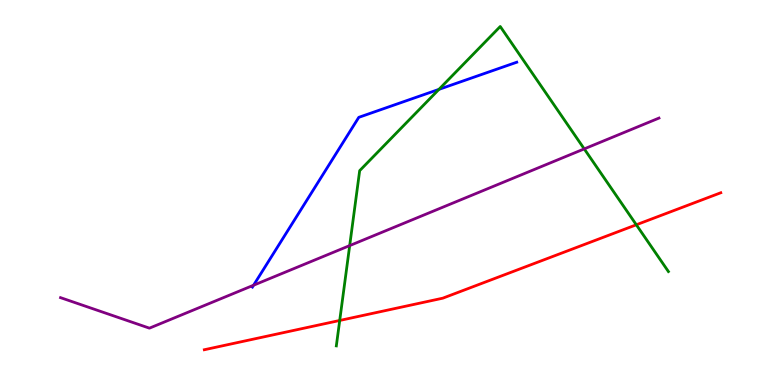[{'lines': ['blue', 'red'], 'intersections': []}, {'lines': ['green', 'red'], 'intersections': [{'x': 4.38, 'y': 1.68}, {'x': 8.21, 'y': 4.16}]}, {'lines': ['purple', 'red'], 'intersections': []}, {'lines': ['blue', 'green'], 'intersections': [{'x': 5.66, 'y': 7.68}]}, {'lines': ['blue', 'purple'], 'intersections': [{'x': 3.27, 'y': 2.59}]}, {'lines': ['green', 'purple'], 'intersections': [{'x': 4.51, 'y': 3.62}, {'x': 7.54, 'y': 6.13}]}]